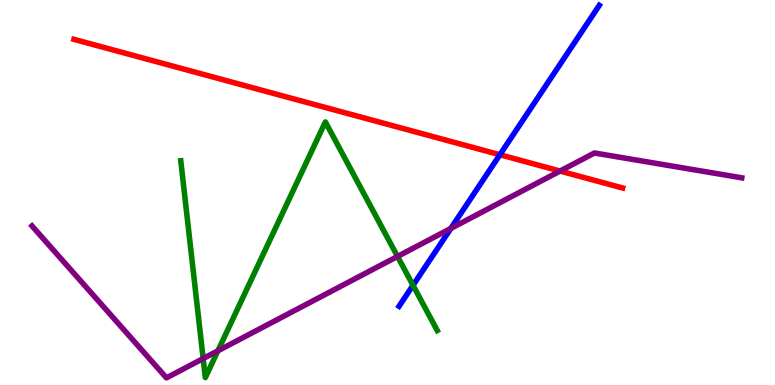[{'lines': ['blue', 'red'], 'intersections': [{'x': 6.45, 'y': 5.98}]}, {'lines': ['green', 'red'], 'intersections': []}, {'lines': ['purple', 'red'], 'intersections': [{'x': 7.23, 'y': 5.56}]}, {'lines': ['blue', 'green'], 'intersections': [{'x': 5.33, 'y': 2.59}]}, {'lines': ['blue', 'purple'], 'intersections': [{'x': 5.82, 'y': 4.07}]}, {'lines': ['green', 'purple'], 'intersections': [{'x': 2.62, 'y': 0.687}, {'x': 2.81, 'y': 0.888}, {'x': 5.13, 'y': 3.34}]}]